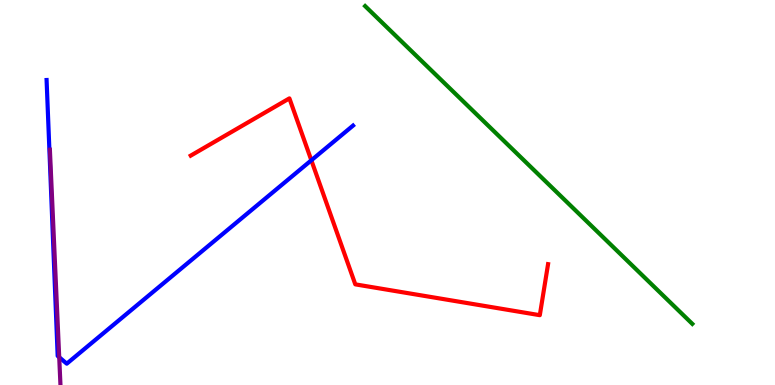[{'lines': ['blue', 'red'], 'intersections': [{'x': 4.02, 'y': 5.84}]}, {'lines': ['green', 'red'], 'intersections': []}, {'lines': ['purple', 'red'], 'intersections': []}, {'lines': ['blue', 'green'], 'intersections': []}, {'lines': ['blue', 'purple'], 'intersections': [{'x': 0.764, 'y': 0.721}]}, {'lines': ['green', 'purple'], 'intersections': []}]